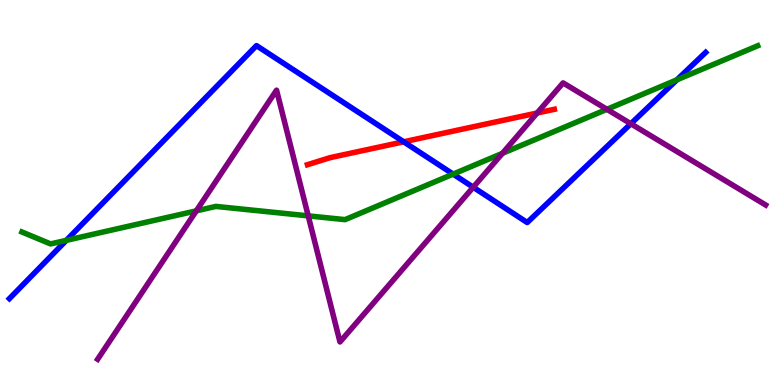[{'lines': ['blue', 'red'], 'intersections': [{'x': 5.21, 'y': 6.32}]}, {'lines': ['green', 'red'], 'intersections': []}, {'lines': ['purple', 'red'], 'intersections': [{'x': 6.93, 'y': 7.06}]}, {'lines': ['blue', 'green'], 'intersections': [{'x': 0.856, 'y': 3.76}, {'x': 5.85, 'y': 5.48}, {'x': 8.73, 'y': 7.93}]}, {'lines': ['blue', 'purple'], 'intersections': [{'x': 6.11, 'y': 5.14}, {'x': 8.14, 'y': 6.79}]}, {'lines': ['green', 'purple'], 'intersections': [{'x': 2.53, 'y': 4.52}, {'x': 3.98, 'y': 4.39}, {'x': 6.48, 'y': 6.02}, {'x': 7.83, 'y': 7.16}]}]